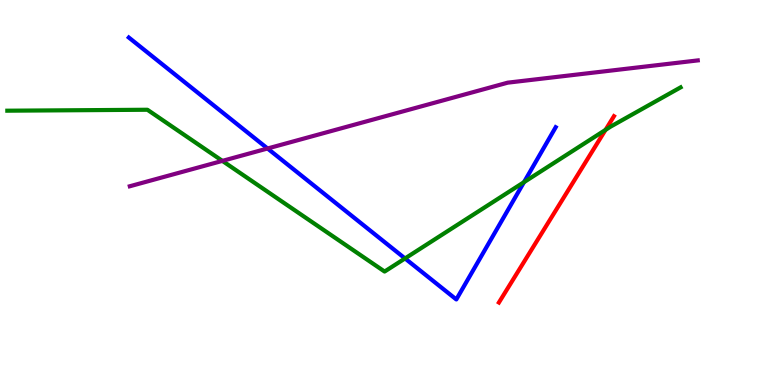[{'lines': ['blue', 'red'], 'intersections': []}, {'lines': ['green', 'red'], 'intersections': [{'x': 7.81, 'y': 6.63}]}, {'lines': ['purple', 'red'], 'intersections': []}, {'lines': ['blue', 'green'], 'intersections': [{'x': 5.23, 'y': 3.29}, {'x': 6.76, 'y': 5.27}]}, {'lines': ['blue', 'purple'], 'intersections': [{'x': 3.45, 'y': 6.14}]}, {'lines': ['green', 'purple'], 'intersections': [{'x': 2.87, 'y': 5.82}]}]